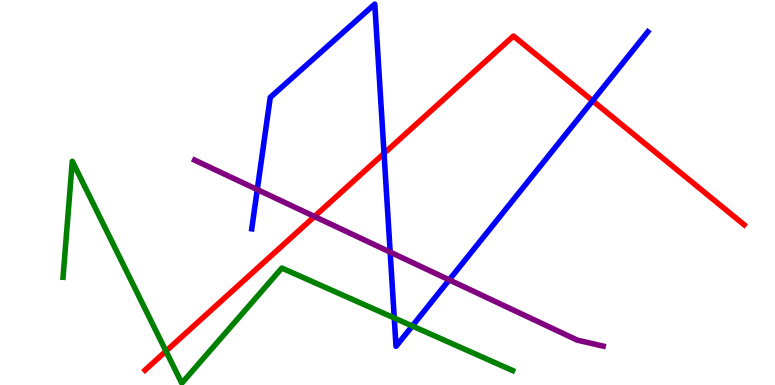[{'lines': ['blue', 'red'], 'intersections': [{'x': 4.96, 'y': 6.02}, {'x': 7.65, 'y': 7.38}]}, {'lines': ['green', 'red'], 'intersections': [{'x': 2.14, 'y': 0.88}]}, {'lines': ['purple', 'red'], 'intersections': [{'x': 4.06, 'y': 4.38}]}, {'lines': ['blue', 'green'], 'intersections': [{'x': 5.09, 'y': 1.74}, {'x': 5.32, 'y': 1.53}]}, {'lines': ['blue', 'purple'], 'intersections': [{'x': 3.32, 'y': 5.08}, {'x': 5.03, 'y': 3.45}, {'x': 5.8, 'y': 2.73}]}, {'lines': ['green', 'purple'], 'intersections': []}]